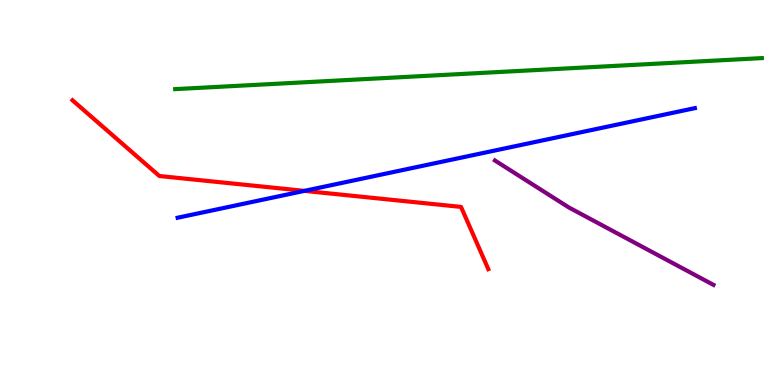[{'lines': ['blue', 'red'], 'intersections': [{'x': 3.93, 'y': 5.04}]}, {'lines': ['green', 'red'], 'intersections': []}, {'lines': ['purple', 'red'], 'intersections': []}, {'lines': ['blue', 'green'], 'intersections': []}, {'lines': ['blue', 'purple'], 'intersections': []}, {'lines': ['green', 'purple'], 'intersections': []}]